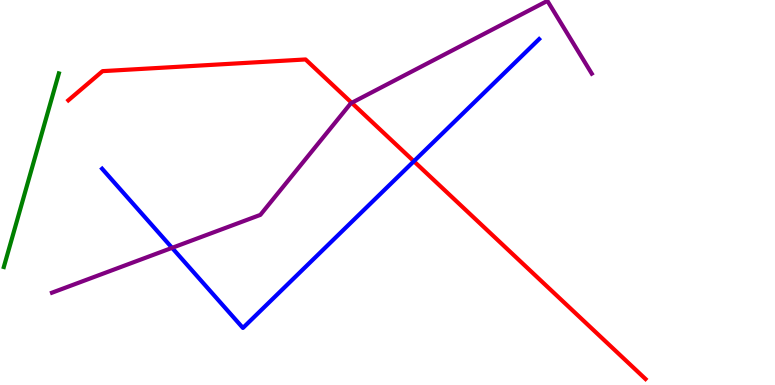[{'lines': ['blue', 'red'], 'intersections': [{'x': 5.34, 'y': 5.81}]}, {'lines': ['green', 'red'], 'intersections': []}, {'lines': ['purple', 'red'], 'intersections': [{'x': 4.54, 'y': 7.33}]}, {'lines': ['blue', 'green'], 'intersections': []}, {'lines': ['blue', 'purple'], 'intersections': [{'x': 2.22, 'y': 3.56}]}, {'lines': ['green', 'purple'], 'intersections': []}]